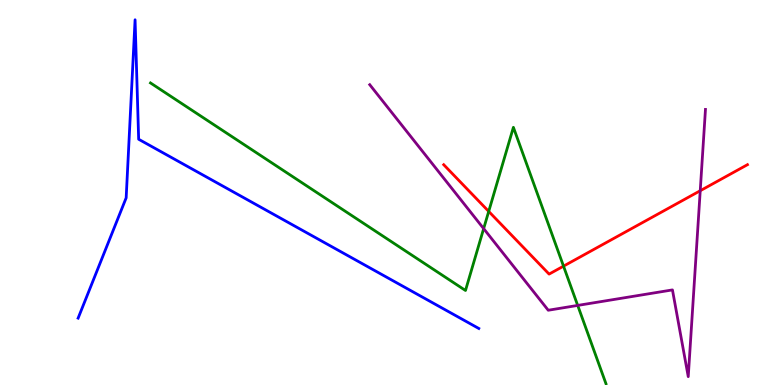[{'lines': ['blue', 'red'], 'intersections': []}, {'lines': ['green', 'red'], 'intersections': [{'x': 6.31, 'y': 4.51}, {'x': 7.27, 'y': 3.09}]}, {'lines': ['purple', 'red'], 'intersections': [{'x': 9.04, 'y': 5.05}]}, {'lines': ['blue', 'green'], 'intersections': []}, {'lines': ['blue', 'purple'], 'intersections': []}, {'lines': ['green', 'purple'], 'intersections': [{'x': 6.24, 'y': 4.06}, {'x': 7.45, 'y': 2.07}]}]